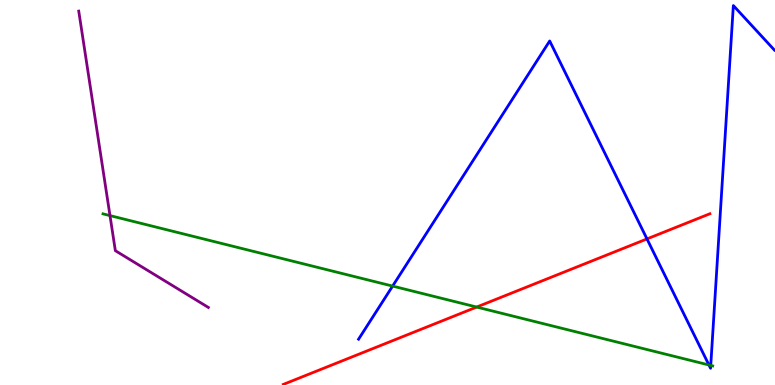[{'lines': ['blue', 'red'], 'intersections': [{'x': 8.35, 'y': 3.79}]}, {'lines': ['green', 'red'], 'intersections': [{'x': 6.15, 'y': 2.02}]}, {'lines': ['purple', 'red'], 'intersections': []}, {'lines': ['blue', 'green'], 'intersections': [{'x': 5.07, 'y': 2.57}, {'x': 9.15, 'y': 0.52}, {'x': 9.17, 'y': 0.508}]}, {'lines': ['blue', 'purple'], 'intersections': []}, {'lines': ['green', 'purple'], 'intersections': [{'x': 1.42, 'y': 4.4}]}]